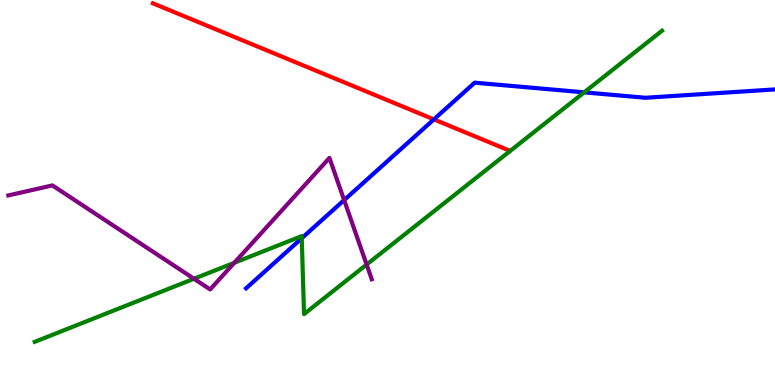[{'lines': ['blue', 'red'], 'intersections': [{'x': 5.6, 'y': 6.9}]}, {'lines': ['green', 'red'], 'intersections': []}, {'lines': ['purple', 'red'], 'intersections': []}, {'lines': ['blue', 'green'], 'intersections': [{'x': 3.89, 'y': 3.81}, {'x': 7.54, 'y': 7.6}]}, {'lines': ['blue', 'purple'], 'intersections': [{'x': 4.44, 'y': 4.8}]}, {'lines': ['green', 'purple'], 'intersections': [{'x': 2.5, 'y': 2.76}, {'x': 3.02, 'y': 3.17}, {'x': 4.73, 'y': 3.13}]}]